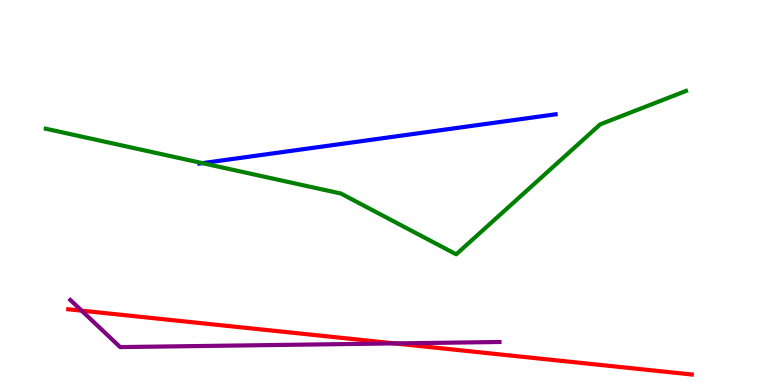[{'lines': ['blue', 'red'], 'intersections': []}, {'lines': ['green', 'red'], 'intersections': []}, {'lines': ['purple', 'red'], 'intersections': [{'x': 1.05, 'y': 1.93}, {'x': 5.09, 'y': 1.08}]}, {'lines': ['blue', 'green'], 'intersections': [{'x': 2.61, 'y': 5.76}]}, {'lines': ['blue', 'purple'], 'intersections': []}, {'lines': ['green', 'purple'], 'intersections': []}]